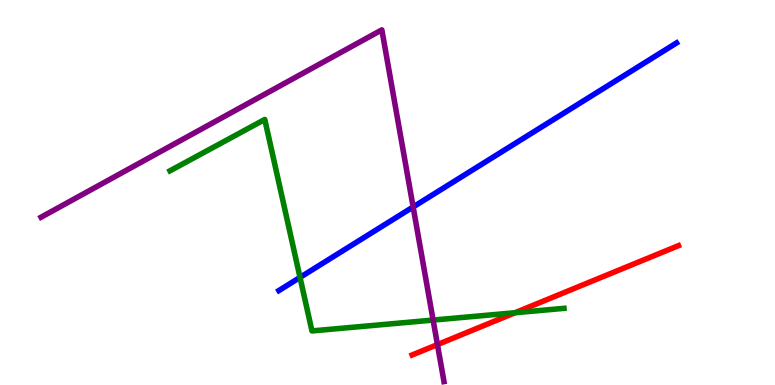[{'lines': ['blue', 'red'], 'intersections': []}, {'lines': ['green', 'red'], 'intersections': [{'x': 6.65, 'y': 1.88}]}, {'lines': ['purple', 'red'], 'intersections': [{'x': 5.64, 'y': 1.05}]}, {'lines': ['blue', 'green'], 'intersections': [{'x': 3.87, 'y': 2.79}]}, {'lines': ['blue', 'purple'], 'intersections': [{'x': 5.33, 'y': 4.62}]}, {'lines': ['green', 'purple'], 'intersections': [{'x': 5.59, 'y': 1.69}]}]